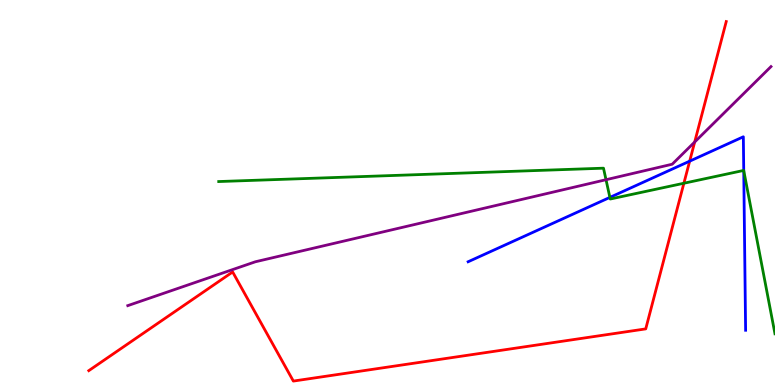[{'lines': ['blue', 'red'], 'intersections': [{'x': 8.9, 'y': 5.81}]}, {'lines': ['green', 'red'], 'intersections': [{'x': 8.82, 'y': 5.24}]}, {'lines': ['purple', 'red'], 'intersections': [{'x': 8.96, 'y': 6.31}]}, {'lines': ['blue', 'green'], 'intersections': [{'x': 7.87, 'y': 4.87}, {'x': 9.6, 'y': 5.57}]}, {'lines': ['blue', 'purple'], 'intersections': []}, {'lines': ['green', 'purple'], 'intersections': [{'x': 7.82, 'y': 5.33}]}]